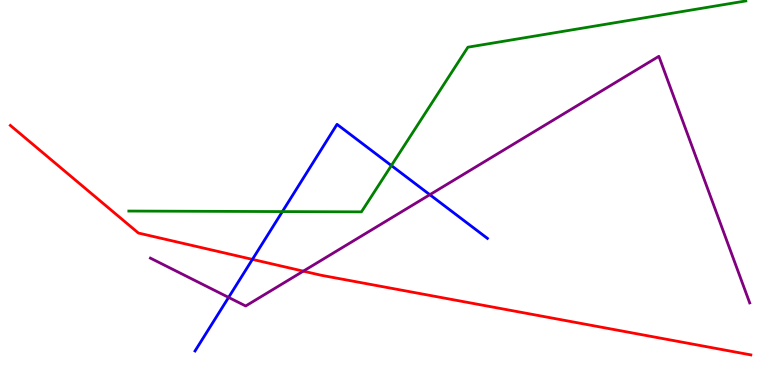[{'lines': ['blue', 'red'], 'intersections': [{'x': 3.26, 'y': 3.26}]}, {'lines': ['green', 'red'], 'intersections': []}, {'lines': ['purple', 'red'], 'intersections': [{'x': 3.91, 'y': 2.96}]}, {'lines': ['blue', 'green'], 'intersections': [{'x': 3.64, 'y': 4.5}, {'x': 5.05, 'y': 5.7}]}, {'lines': ['blue', 'purple'], 'intersections': [{'x': 2.95, 'y': 2.28}, {'x': 5.55, 'y': 4.94}]}, {'lines': ['green', 'purple'], 'intersections': []}]